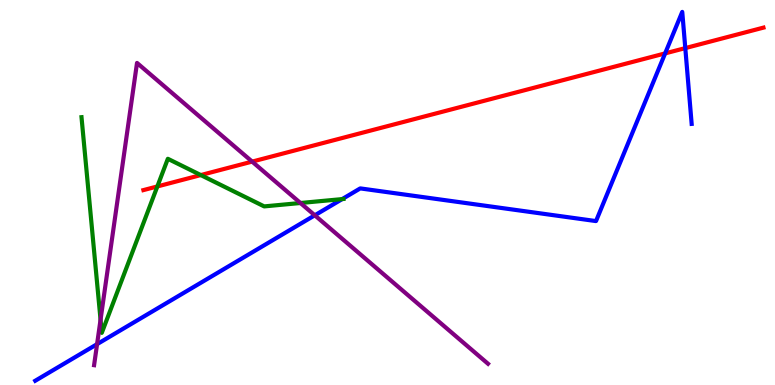[{'lines': ['blue', 'red'], 'intersections': [{'x': 8.58, 'y': 8.61}, {'x': 8.84, 'y': 8.75}]}, {'lines': ['green', 'red'], 'intersections': [{'x': 2.03, 'y': 5.16}, {'x': 2.59, 'y': 5.45}]}, {'lines': ['purple', 'red'], 'intersections': [{'x': 3.25, 'y': 5.8}]}, {'lines': ['blue', 'green'], 'intersections': [{'x': 4.42, 'y': 4.83}]}, {'lines': ['blue', 'purple'], 'intersections': [{'x': 1.25, 'y': 1.06}, {'x': 4.06, 'y': 4.41}]}, {'lines': ['green', 'purple'], 'intersections': [{'x': 1.3, 'y': 1.7}, {'x': 3.88, 'y': 4.73}]}]